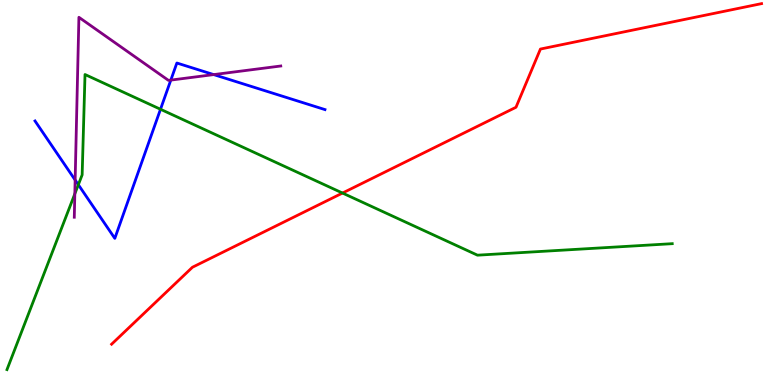[{'lines': ['blue', 'red'], 'intersections': []}, {'lines': ['green', 'red'], 'intersections': [{'x': 4.42, 'y': 4.99}]}, {'lines': ['purple', 'red'], 'intersections': []}, {'lines': ['blue', 'green'], 'intersections': [{'x': 1.01, 'y': 5.2}, {'x': 2.07, 'y': 7.16}]}, {'lines': ['blue', 'purple'], 'intersections': [{'x': 0.97, 'y': 5.32}, {'x': 2.2, 'y': 7.92}, {'x': 2.76, 'y': 8.06}]}, {'lines': ['green', 'purple'], 'intersections': [{'x': 0.966, 'y': 4.97}]}]